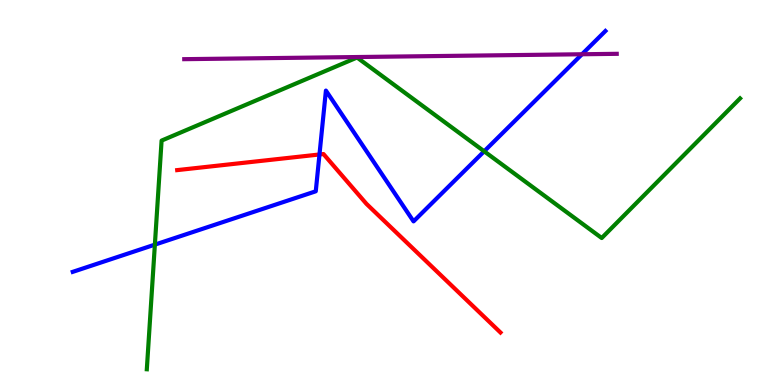[{'lines': ['blue', 'red'], 'intersections': [{'x': 4.12, 'y': 5.99}]}, {'lines': ['green', 'red'], 'intersections': []}, {'lines': ['purple', 'red'], 'intersections': []}, {'lines': ['blue', 'green'], 'intersections': [{'x': 2.0, 'y': 3.65}, {'x': 6.25, 'y': 6.07}]}, {'lines': ['blue', 'purple'], 'intersections': [{'x': 7.51, 'y': 8.59}]}, {'lines': ['green', 'purple'], 'intersections': []}]